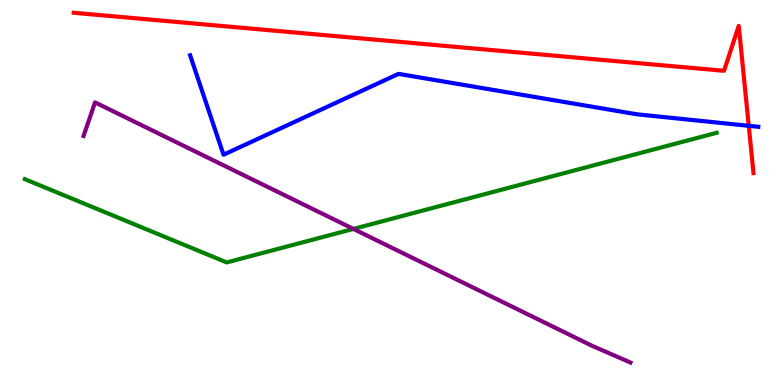[{'lines': ['blue', 'red'], 'intersections': [{'x': 9.66, 'y': 6.73}]}, {'lines': ['green', 'red'], 'intersections': []}, {'lines': ['purple', 'red'], 'intersections': []}, {'lines': ['blue', 'green'], 'intersections': []}, {'lines': ['blue', 'purple'], 'intersections': []}, {'lines': ['green', 'purple'], 'intersections': [{'x': 4.56, 'y': 4.05}]}]